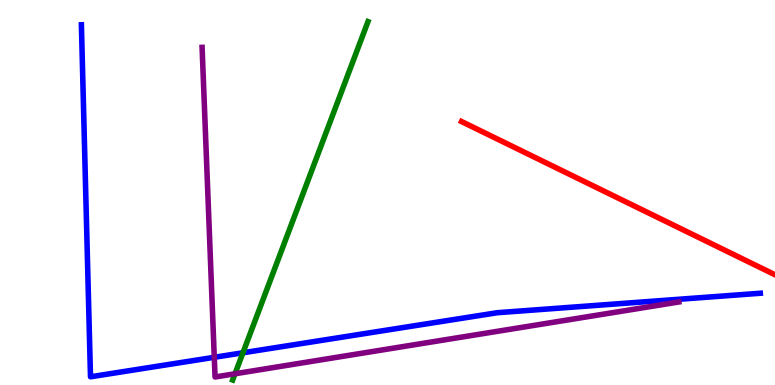[{'lines': ['blue', 'red'], 'intersections': []}, {'lines': ['green', 'red'], 'intersections': []}, {'lines': ['purple', 'red'], 'intersections': []}, {'lines': ['blue', 'green'], 'intersections': [{'x': 3.13, 'y': 0.837}]}, {'lines': ['blue', 'purple'], 'intersections': [{'x': 2.76, 'y': 0.72}]}, {'lines': ['green', 'purple'], 'intersections': [{'x': 3.03, 'y': 0.292}]}]